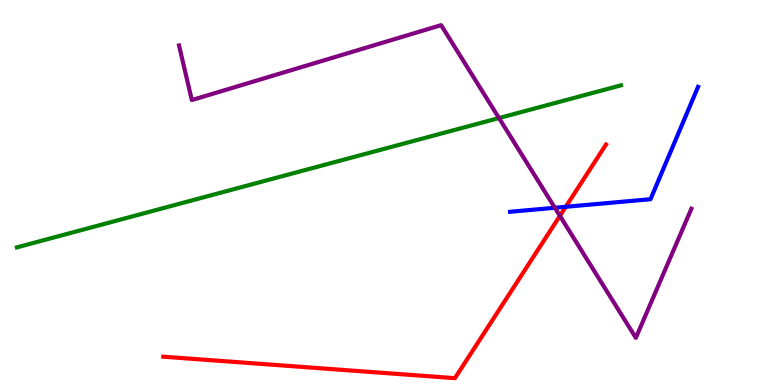[{'lines': ['blue', 'red'], 'intersections': [{'x': 7.3, 'y': 4.63}]}, {'lines': ['green', 'red'], 'intersections': []}, {'lines': ['purple', 'red'], 'intersections': [{'x': 7.22, 'y': 4.39}]}, {'lines': ['blue', 'green'], 'intersections': []}, {'lines': ['blue', 'purple'], 'intersections': [{'x': 7.16, 'y': 4.6}]}, {'lines': ['green', 'purple'], 'intersections': [{'x': 6.44, 'y': 6.93}]}]